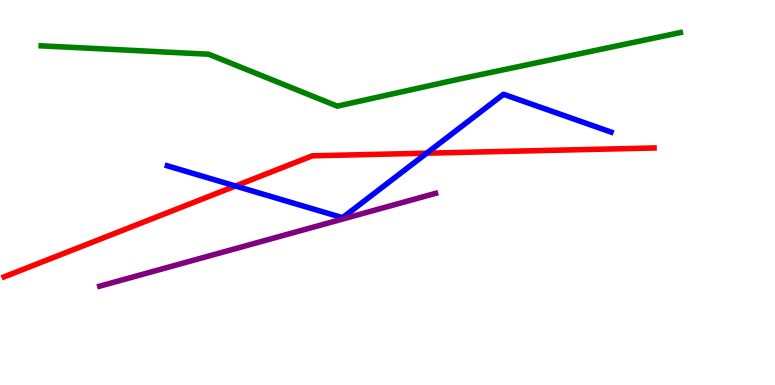[{'lines': ['blue', 'red'], 'intersections': [{'x': 3.04, 'y': 5.17}, {'x': 5.51, 'y': 6.02}]}, {'lines': ['green', 'red'], 'intersections': []}, {'lines': ['purple', 'red'], 'intersections': []}, {'lines': ['blue', 'green'], 'intersections': []}, {'lines': ['blue', 'purple'], 'intersections': []}, {'lines': ['green', 'purple'], 'intersections': []}]